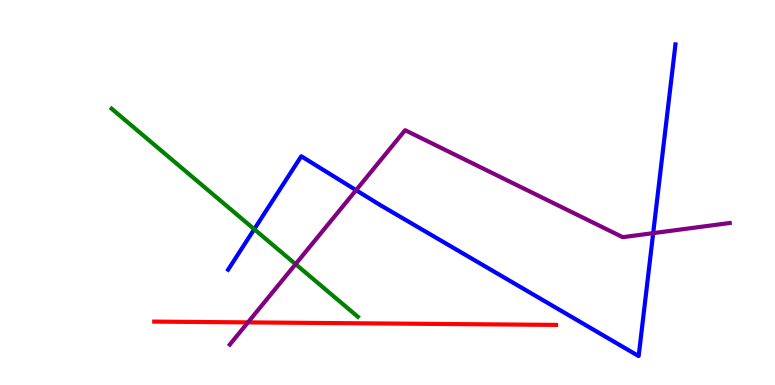[{'lines': ['blue', 'red'], 'intersections': []}, {'lines': ['green', 'red'], 'intersections': []}, {'lines': ['purple', 'red'], 'intersections': [{'x': 3.2, 'y': 1.63}]}, {'lines': ['blue', 'green'], 'intersections': [{'x': 3.28, 'y': 4.05}]}, {'lines': ['blue', 'purple'], 'intersections': [{'x': 4.59, 'y': 5.06}, {'x': 8.43, 'y': 3.94}]}, {'lines': ['green', 'purple'], 'intersections': [{'x': 3.81, 'y': 3.14}]}]